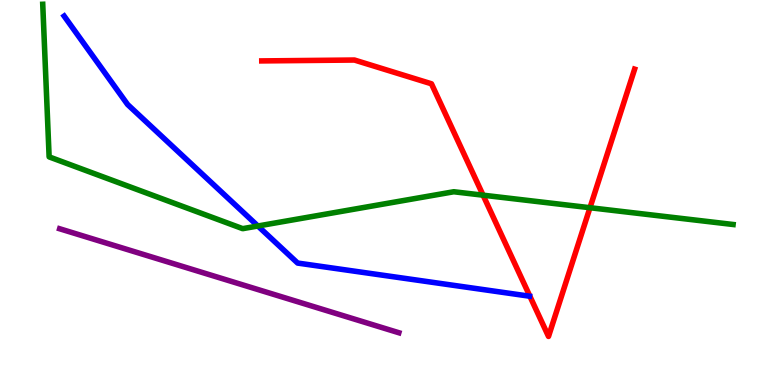[{'lines': ['blue', 'red'], 'intersections': []}, {'lines': ['green', 'red'], 'intersections': [{'x': 6.23, 'y': 4.93}, {'x': 7.61, 'y': 4.6}]}, {'lines': ['purple', 'red'], 'intersections': []}, {'lines': ['blue', 'green'], 'intersections': [{'x': 3.33, 'y': 4.13}]}, {'lines': ['blue', 'purple'], 'intersections': []}, {'lines': ['green', 'purple'], 'intersections': []}]